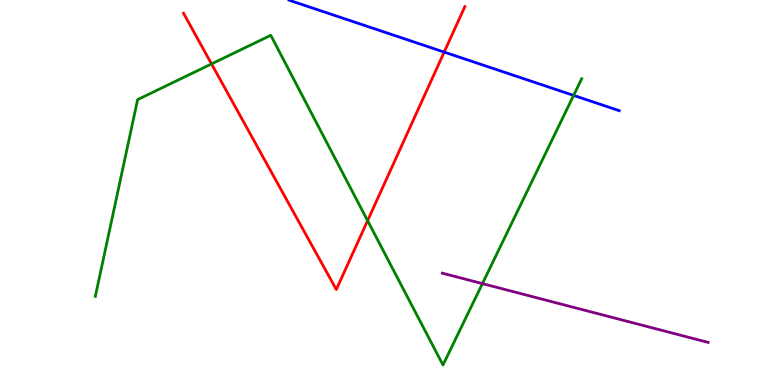[{'lines': ['blue', 'red'], 'intersections': [{'x': 5.73, 'y': 8.65}]}, {'lines': ['green', 'red'], 'intersections': [{'x': 2.73, 'y': 8.34}, {'x': 4.74, 'y': 4.27}]}, {'lines': ['purple', 'red'], 'intersections': []}, {'lines': ['blue', 'green'], 'intersections': [{'x': 7.4, 'y': 7.52}]}, {'lines': ['blue', 'purple'], 'intersections': []}, {'lines': ['green', 'purple'], 'intersections': [{'x': 6.22, 'y': 2.63}]}]